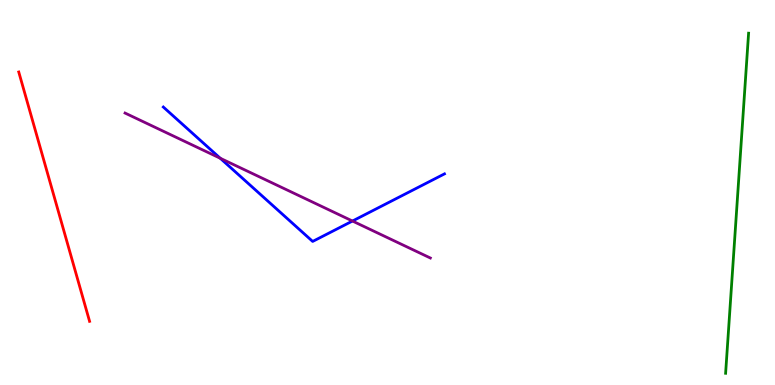[{'lines': ['blue', 'red'], 'intersections': []}, {'lines': ['green', 'red'], 'intersections': []}, {'lines': ['purple', 'red'], 'intersections': []}, {'lines': ['blue', 'green'], 'intersections': []}, {'lines': ['blue', 'purple'], 'intersections': [{'x': 2.84, 'y': 5.89}, {'x': 4.55, 'y': 4.26}]}, {'lines': ['green', 'purple'], 'intersections': []}]